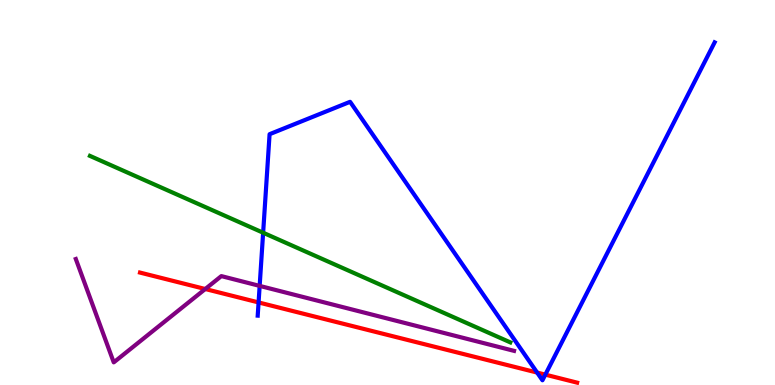[{'lines': ['blue', 'red'], 'intersections': [{'x': 3.34, 'y': 2.14}, {'x': 6.93, 'y': 0.323}, {'x': 7.04, 'y': 0.269}]}, {'lines': ['green', 'red'], 'intersections': []}, {'lines': ['purple', 'red'], 'intersections': [{'x': 2.65, 'y': 2.49}]}, {'lines': ['blue', 'green'], 'intersections': [{'x': 3.4, 'y': 3.96}]}, {'lines': ['blue', 'purple'], 'intersections': [{'x': 3.35, 'y': 2.57}]}, {'lines': ['green', 'purple'], 'intersections': []}]